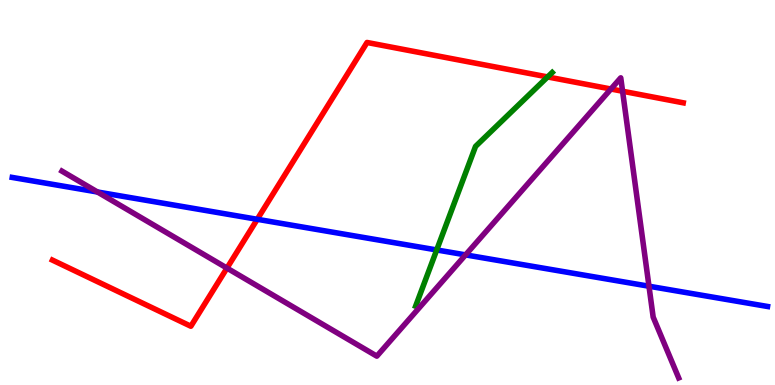[{'lines': ['blue', 'red'], 'intersections': [{'x': 3.32, 'y': 4.3}]}, {'lines': ['green', 'red'], 'intersections': [{'x': 7.07, 'y': 8.0}]}, {'lines': ['purple', 'red'], 'intersections': [{'x': 2.93, 'y': 3.04}, {'x': 7.88, 'y': 7.69}, {'x': 8.03, 'y': 7.63}]}, {'lines': ['blue', 'green'], 'intersections': [{'x': 5.63, 'y': 3.51}]}, {'lines': ['blue', 'purple'], 'intersections': [{'x': 1.26, 'y': 5.01}, {'x': 6.01, 'y': 3.38}, {'x': 8.37, 'y': 2.57}]}, {'lines': ['green', 'purple'], 'intersections': []}]